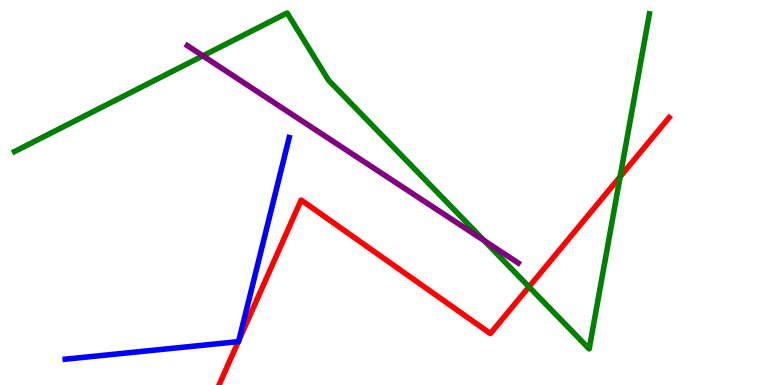[{'lines': ['blue', 'red'], 'intersections': [{'x': 3.07, 'y': 1.13}, {'x': 3.08, 'y': 1.16}]}, {'lines': ['green', 'red'], 'intersections': [{'x': 6.83, 'y': 2.55}, {'x': 8.0, 'y': 5.41}]}, {'lines': ['purple', 'red'], 'intersections': []}, {'lines': ['blue', 'green'], 'intersections': []}, {'lines': ['blue', 'purple'], 'intersections': []}, {'lines': ['green', 'purple'], 'intersections': [{'x': 2.62, 'y': 8.55}, {'x': 6.25, 'y': 3.75}]}]